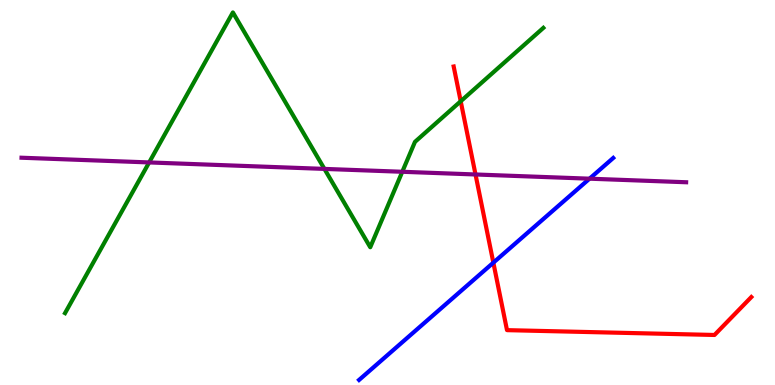[{'lines': ['blue', 'red'], 'intersections': [{'x': 6.37, 'y': 3.18}]}, {'lines': ['green', 'red'], 'intersections': [{'x': 5.94, 'y': 7.37}]}, {'lines': ['purple', 'red'], 'intersections': [{'x': 6.14, 'y': 5.47}]}, {'lines': ['blue', 'green'], 'intersections': []}, {'lines': ['blue', 'purple'], 'intersections': [{'x': 7.61, 'y': 5.36}]}, {'lines': ['green', 'purple'], 'intersections': [{'x': 1.92, 'y': 5.78}, {'x': 4.19, 'y': 5.61}, {'x': 5.19, 'y': 5.54}]}]